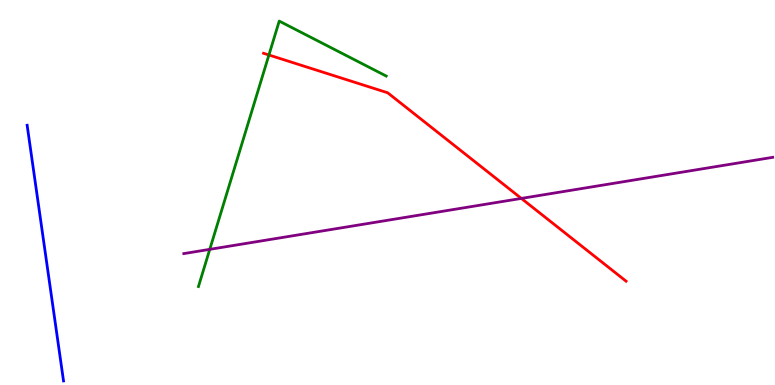[{'lines': ['blue', 'red'], 'intersections': []}, {'lines': ['green', 'red'], 'intersections': [{'x': 3.47, 'y': 8.57}]}, {'lines': ['purple', 'red'], 'intersections': [{'x': 6.73, 'y': 4.85}]}, {'lines': ['blue', 'green'], 'intersections': []}, {'lines': ['blue', 'purple'], 'intersections': []}, {'lines': ['green', 'purple'], 'intersections': [{'x': 2.71, 'y': 3.52}]}]